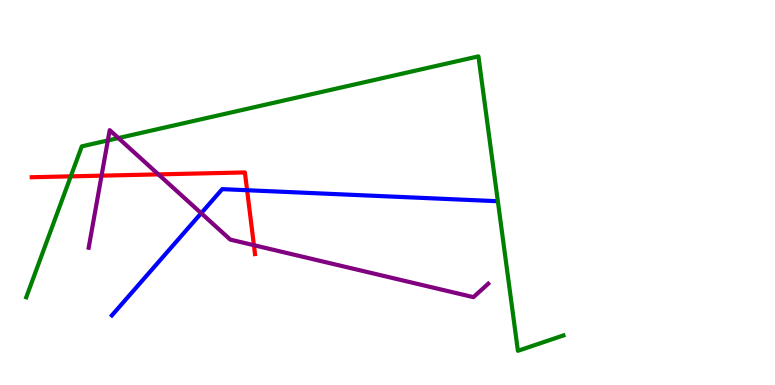[{'lines': ['blue', 'red'], 'intersections': [{'x': 3.19, 'y': 5.06}]}, {'lines': ['green', 'red'], 'intersections': [{'x': 0.913, 'y': 5.42}]}, {'lines': ['purple', 'red'], 'intersections': [{'x': 1.31, 'y': 5.44}, {'x': 2.04, 'y': 5.47}, {'x': 3.28, 'y': 3.63}]}, {'lines': ['blue', 'green'], 'intersections': []}, {'lines': ['blue', 'purple'], 'intersections': [{'x': 2.6, 'y': 4.46}]}, {'lines': ['green', 'purple'], 'intersections': [{'x': 1.39, 'y': 6.35}, {'x': 1.53, 'y': 6.41}]}]